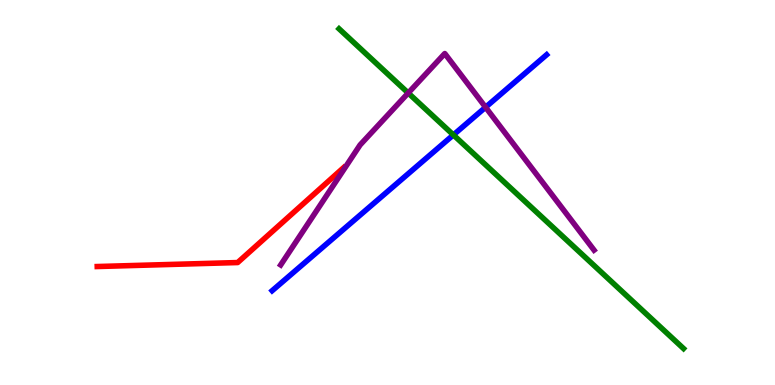[{'lines': ['blue', 'red'], 'intersections': []}, {'lines': ['green', 'red'], 'intersections': []}, {'lines': ['purple', 'red'], 'intersections': []}, {'lines': ['blue', 'green'], 'intersections': [{'x': 5.85, 'y': 6.5}]}, {'lines': ['blue', 'purple'], 'intersections': [{'x': 6.27, 'y': 7.21}]}, {'lines': ['green', 'purple'], 'intersections': [{'x': 5.27, 'y': 7.58}]}]